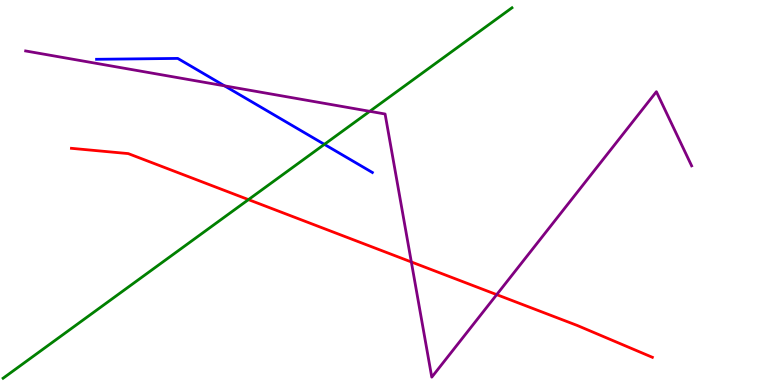[{'lines': ['blue', 'red'], 'intersections': []}, {'lines': ['green', 'red'], 'intersections': [{'x': 3.21, 'y': 4.82}]}, {'lines': ['purple', 'red'], 'intersections': [{'x': 5.31, 'y': 3.2}, {'x': 6.41, 'y': 2.35}]}, {'lines': ['blue', 'green'], 'intersections': [{'x': 4.19, 'y': 6.25}]}, {'lines': ['blue', 'purple'], 'intersections': [{'x': 2.9, 'y': 7.77}]}, {'lines': ['green', 'purple'], 'intersections': [{'x': 4.77, 'y': 7.11}]}]